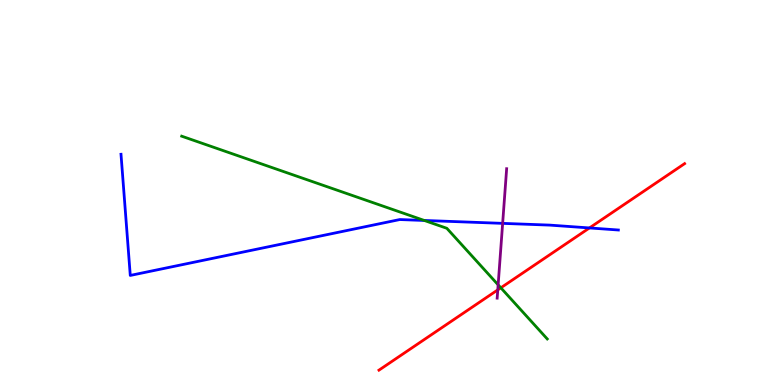[{'lines': ['blue', 'red'], 'intersections': [{'x': 7.61, 'y': 4.08}]}, {'lines': ['green', 'red'], 'intersections': [{'x': 6.46, 'y': 2.52}]}, {'lines': ['purple', 'red'], 'intersections': [{'x': 6.42, 'y': 2.47}]}, {'lines': ['blue', 'green'], 'intersections': [{'x': 5.47, 'y': 4.27}]}, {'lines': ['blue', 'purple'], 'intersections': [{'x': 6.49, 'y': 4.2}]}, {'lines': ['green', 'purple'], 'intersections': [{'x': 6.43, 'y': 2.6}]}]